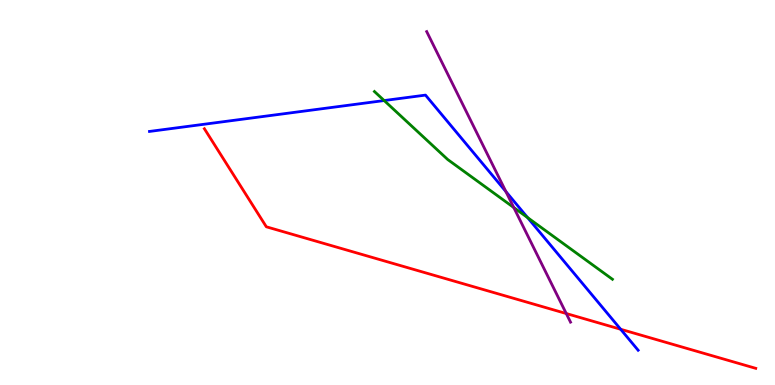[{'lines': ['blue', 'red'], 'intersections': [{'x': 8.01, 'y': 1.45}]}, {'lines': ['green', 'red'], 'intersections': []}, {'lines': ['purple', 'red'], 'intersections': [{'x': 7.31, 'y': 1.86}]}, {'lines': ['blue', 'green'], 'intersections': [{'x': 4.96, 'y': 7.39}, {'x': 6.81, 'y': 4.35}]}, {'lines': ['blue', 'purple'], 'intersections': [{'x': 6.53, 'y': 5.02}]}, {'lines': ['green', 'purple'], 'intersections': [{'x': 6.63, 'y': 4.61}]}]